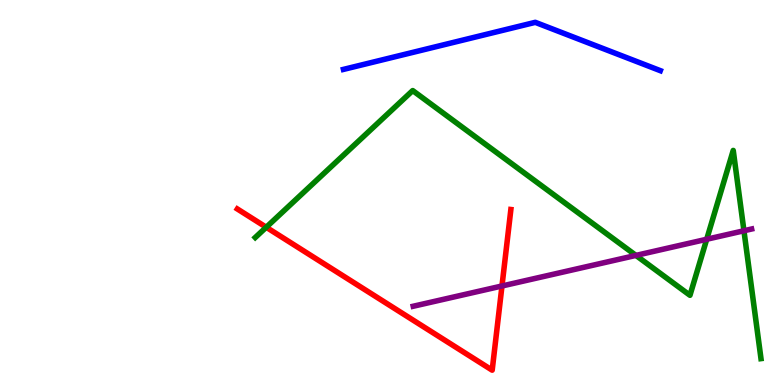[{'lines': ['blue', 'red'], 'intersections': []}, {'lines': ['green', 'red'], 'intersections': [{'x': 3.44, 'y': 4.1}]}, {'lines': ['purple', 'red'], 'intersections': [{'x': 6.48, 'y': 2.57}]}, {'lines': ['blue', 'green'], 'intersections': []}, {'lines': ['blue', 'purple'], 'intersections': []}, {'lines': ['green', 'purple'], 'intersections': [{'x': 8.21, 'y': 3.37}, {'x': 9.12, 'y': 3.79}, {'x': 9.6, 'y': 4.01}]}]